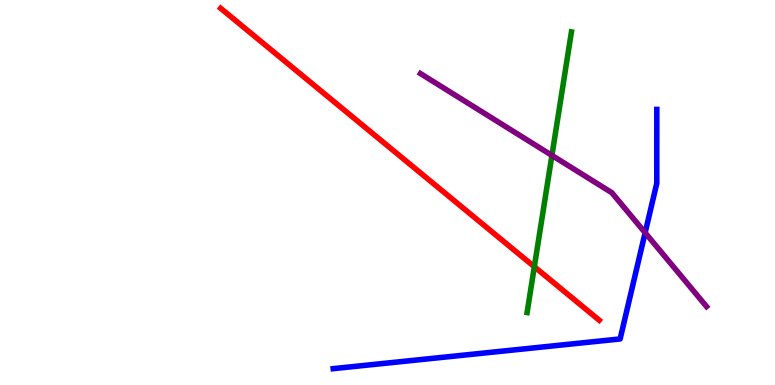[{'lines': ['blue', 'red'], 'intersections': []}, {'lines': ['green', 'red'], 'intersections': [{'x': 6.89, 'y': 3.07}]}, {'lines': ['purple', 'red'], 'intersections': []}, {'lines': ['blue', 'green'], 'intersections': []}, {'lines': ['blue', 'purple'], 'intersections': [{'x': 8.32, 'y': 3.96}]}, {'lines': ['green', 'purple'], 'intersections': [{'x': 7.12, 'y': 5.96}]}]